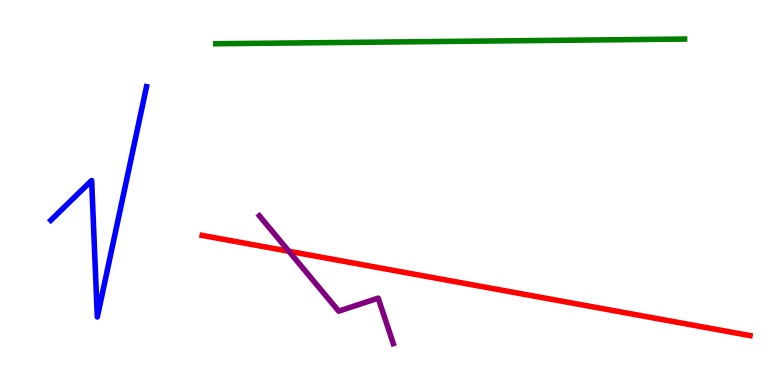[{'lines': ['blue', 'red'], 'intersections': []}, {'lines': ['green', 'red'], 'intersections': []}, {'lines': ['purple', 'red'], 'intersections': [{'x': 3.73, 'y': 3.47}]}, {'lines': ['blue', 'green'], 'intersections': []}, {'lines': ['blue', 'purple'], 'intersections': []}, {'lines': ['green', 'purple'], 'intersections': []}]